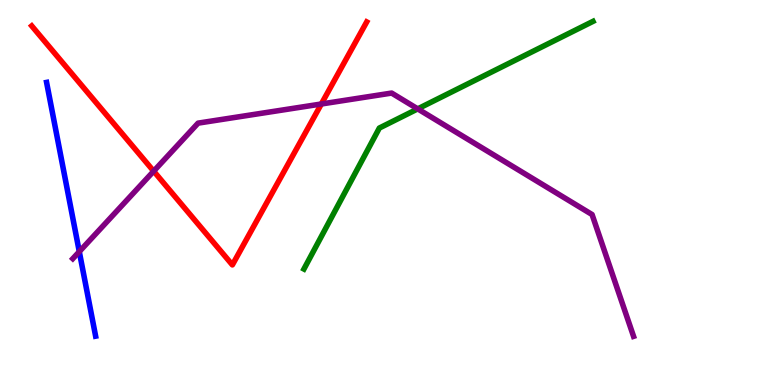[{'lines': ['blue', 'red'], 'intersections': []}, {'lines': ['green', 'red'], 'intersections': []}, {'lines': ['purple', 'red'], 'intersections': [{'x': 1.98, 'y': 5.55}, {'x': 4.15, 'y': 7.3}]}, {'lines': ['blue', 'green'], 'intersections': []}, {'lines': ['blue', 'purple'], 'intersections': [{'x': 1.02, 'y': 3.46}]}, {'lines': ['green', 'purple'], 'intersections': [{'x': 5.39, 'y': 7.17}]}]